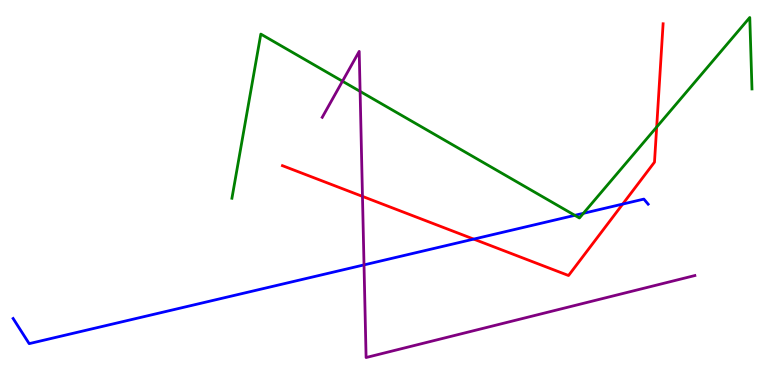[{'lines': ['blue', 'red'], 'intersections': [{'x': 6.11, 'y': 3.79}, {'x': 8.03, 'y': 4.7}]}, {'lines': ['green', 'red'], 'intersections': [{'x': 8.47, 'y': 6.7}]}, {'lines': ['purple', 'red'], 'intersections': [{'x': 4.68, 'y': 4.9}]}, {'lines': ['blue', 'green'], 'intersections': [{'x': 7.42, 'y': 4.41}, {'x': 7.53, 'y': 4.46}]}, {'lines': ['blue', 'purple'], 'intersections': [{'x': 4.7, 'y': 3.12}]}, {'lines': ['green', 'purple'], 'intersections': [{'x': 4.42, 'y': 7.89}, {'x': 4.65, 'y': 7.63}]}]